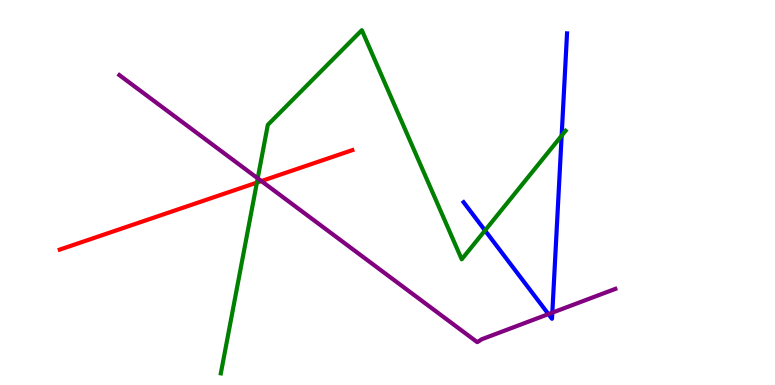[{'lines': ['blue', 'red'], 'intersections': []}, {'lines': ['green', 'red'], 'intersections': [{'x': 3.31, 'y': 5.26}]}, {'lines': ['purple', 'red'], 'intersections': [{'x': 3.37, 'y': 5.3}]}, {'lines': ['blue', 'green'], 'intersections': [{'x': 6.26, 'y': 4.01}, {'x': 7.25, 'y': 6.48}]}, {'lines': ['blue', 'purple'], 'intersections': [{'x': 7.08, 'y': 1.84}, {'x': 7.13, 'y': 1.88}]}, {'lines': ['green', 'purple'], 'intersections': [{'x': 3.33, 'y': 5.37}]}]